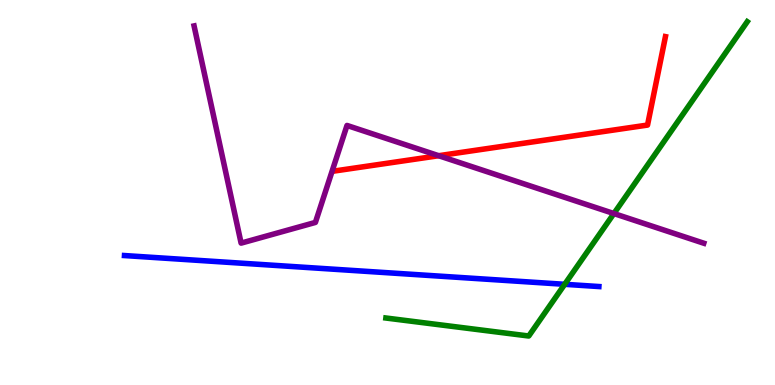[{'lines': ['blue', 'red'], 'intersections': []}, {'lines': ['green', 'red'], 'intersections': []}, {'lines': ['purple', 'red'], 'intersections': [{'x': 5.66, 'y': 5.96}]}, {'lines': ['blue', 'green'], 'intersections': [{'x': 7.29, 'y': 2.62}]}, {'lines': ['blue', 'purple'], 'intersections': []}, {'lines': ['green', 'purple'], 'intersections': [{'x': 7.92, 'y': 4.45}]}]